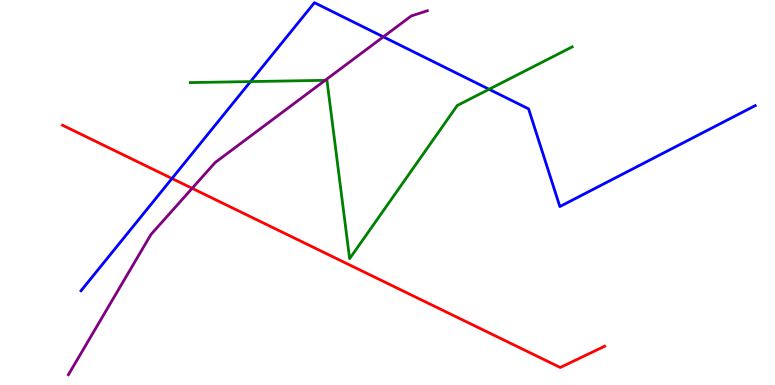[{'lines': ['blue', 'red'], 'intersections': [{'x': 2.22, 'y': 5.36}]}, {'lines': ['green', 'red'], 'intersections': []}, {'lines': ['purple', 'red'], 'intersections': [{'x': 2.48, 'y': 5.11}]}, {'lines': ['blue', 'green'], 'intersections': [{'x': 3.23, 'y': 7.88}, {'x': 6.31, 'y': 7.68}]}, {'lines': ['blue', 'purple'], 'intersections': [{'x': 4.95, 'y': 9.04}]}, {'lines': ['green', 'purple'], 'intersections': [{'x': 4.2, 'y': 7.91}]}]